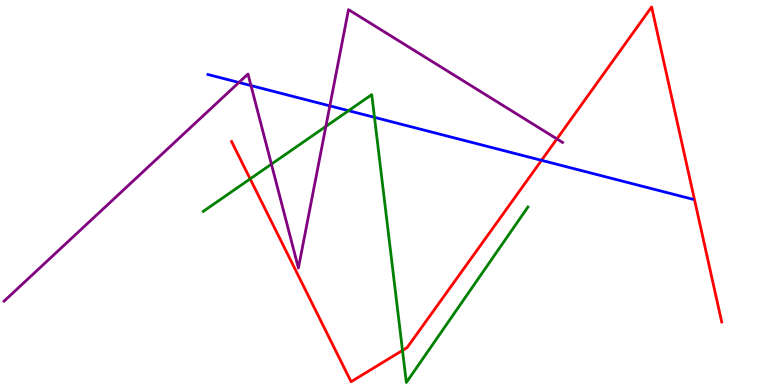[{'lines': ['blue', 'red'], 'intersections': [{'x': 6.99, 'y': 5.84}]}, {'lines': ['green', 'red'], 'intersections': [{'x': 3.23, 'y': 5.35}, {'x': 5.19, 'y': 0.899}]}, {'lines': ['purple', 'red'], 'intersections': [{'x': 7.19, 'y': 6.39}]}, {'lines': ['blue', 'green'], 'intersections': [{'x': 4.5, 'y': 7.12}, {'x': 4.83, 'y': 6.95}]}, {'lines': ['blue', 'purple'], 'intersections': [{'x': 3.08, 'y': 7.86}, {'x': 3.24, 'y': 7.78}, {'x': 4.26, 'y': 7.25}]}, {'lines': ['green', 'purple'], 'intersections': [{'x': 3.5, 'y': 5.74}, {'x': 4.2, 'y': 6.72}]}]